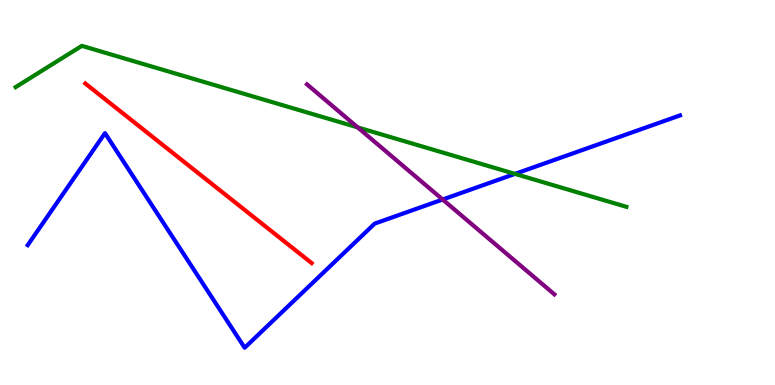[{'lines': ['blue', 'red'], 'intersections': []}, {'lines': ['green', 'red'], 'intersections': []}, {'lines': ['purple', 'red'], 'intersections': []}, {'lines': ['blue', 'green'], 'intersections': [{'x': 6.64, 'y': 5.48}]}, {'lines': ['blue', 'purple'], 'intersections': [{'x': 5.71, 'y': 4.82}]}, {'lines': ['green', 'purple'], 'intersections': [{'x': 4.62, 'y': 6.69}]}]